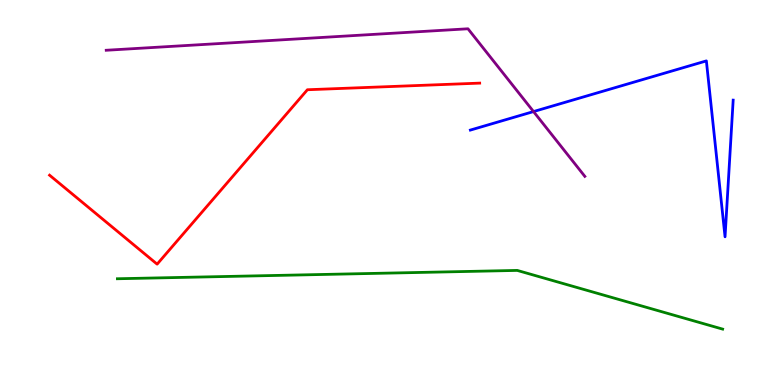[{'lines': ['blue', 'red'], 'intersections': []}, {'lines': ['green', 'red'], 'intersections': []}, {'lines': ['purple', 'red'], 'intersections': []}, {'lines': ['blue', 'green'], 'intersections': []}, {'lines': ['blue', 'purple'], 'intersections': [{'x': 6.88, 'y': 7.1}]}, {'lines': ['green', 'purple'], 'intersections': []}]